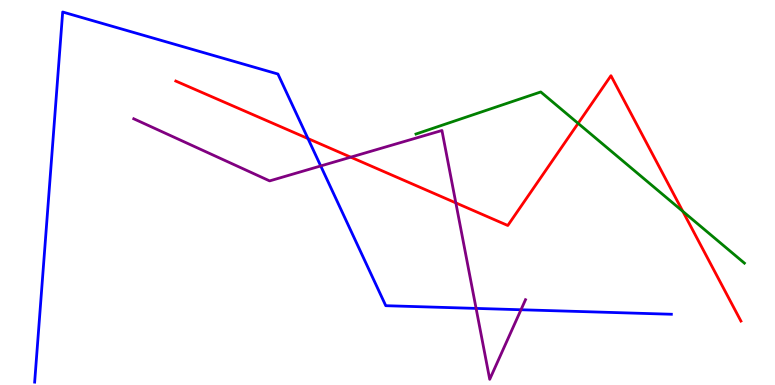[{'lines': ['blue', 'red'], 'intersections': [{'x': 3.97, 'y': 6.4}]}, {'lines': ['green', 'red'], 'intersections': [{'x': 7.46, 'y': 6.8}, {'x': 8.81, 'y': 4.51}]}, {'lines': ['purple', 'red'], 'intersections': [{'x': 4.53, 'y': 5.92}, {'x': 5.88, 'y': 4.73}]}, {'lines': ['blue', 'green'], 'intersections': []}, {'lines': ['blue', 'purple'], 'intersections': [{'x': 4.14, 'y': 5.69}, {'x': 6.14, 'y': 1.99}, {'x': 6.72, 'y': 1.95}]}, {'lines': ['green', 'purple'], 'intersections': []}]